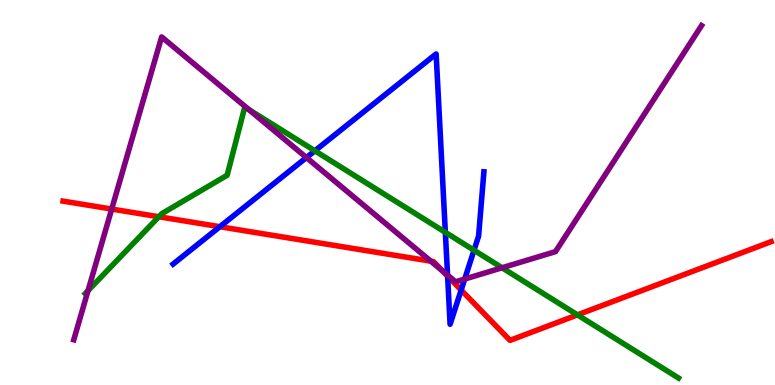[{'lines': ['blue', 'red'], 'intersections': [{'x': 2.84, 'y': 4.11}, {'x': 5.78, 'y': 2.83}, {'x': 5.95, 'y': 2.47}]}, {'lines': ['green', 'red'], 'intersections': [{'x': 2.05, 'y': 4.37}, {'x': 7.45, 'y': 1.82}]}, {'lines': ['purple', 'red'], 'intersections': [{'x': 1.44, 'y': 4.57}, {'x': 5.56, 'y': 3.22}, {'x': 5.71, 'y': 2.96}]}, {'lines': ['blue', 'green'], 'intersections': [{'x': 4.06, 'y': 6.08}, {'x': 5.75, 'y': 3.97}, {'x': 6.12, 'y': 3.5}]}, {'lines': ['blue', 'purple'], 'intersections': [{'x': 3.95, 'y': 5.91}, {'x': 5.77, 'y': 2.85}, {'x': 6.0, 'y': 2.75}]}, {'lines': ['green', 'purple'], 'intersections': [{'x': 1.14, 'y': 2.45}, {'x': 3.21, 'y': 7.16}, {'x': 6.48, 'y': 3.04}]}]